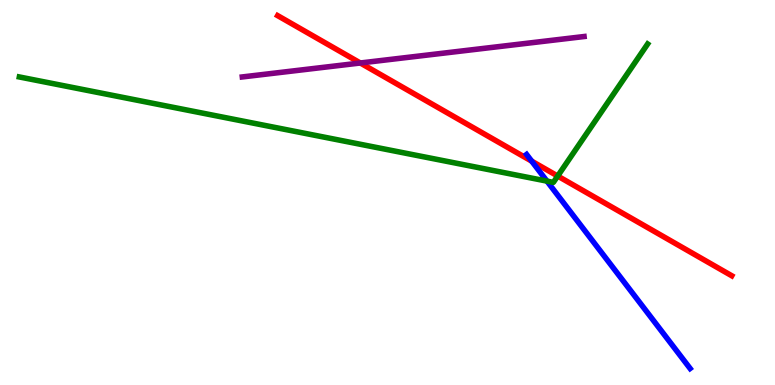[{'lines': ['blue', 'red'], 'intersections': [{'x': 6.86, 'y': 5.81}]}, {'lines': ['green', 'red'], 'intersections': [{'x': 7.2, 'y': 5.43}]}, {'lines': ['purple', 'red'], 'intersections': [{'x': 4.65, 'y': 8.36}]}, {'lines': ['blue', 'green'], 'intersections': [{'x': 7.06, 'y': 5.3}]}, {'lines': ['blue', 'purple'], 'intersections': []}, {'lines': ['green', 'purple'], 'intersections': []}]